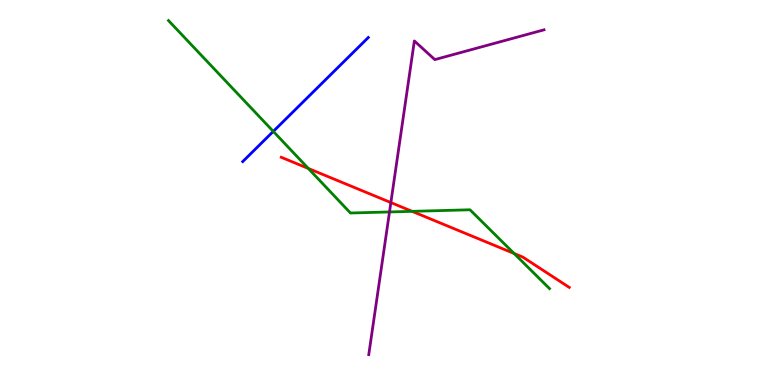[{'lines': ['blue', 'red'], 'intersections': []}, {'lines': ['green', 'red'], 'intersections': [{'x': 3.98, 'y': 5.62}, {'x': 5.32, 'y': 4.51}, {'x': 6.63, 'y': 3.42}]}, {'lines': ['purple', 'red'], 'intersections': [{'x': 5.04, 'y': 4.74}]}, {'lines': ['blue', 'green'], 'intersections': [{'x': 3.53, 'y': 6.59}]}, {'lines': ['blue', 'purple'], 'intersections': []}, {'lines': ['green', 'purple'], 'intersections': [{'x': 5.03, 'y': 4.49}]}]